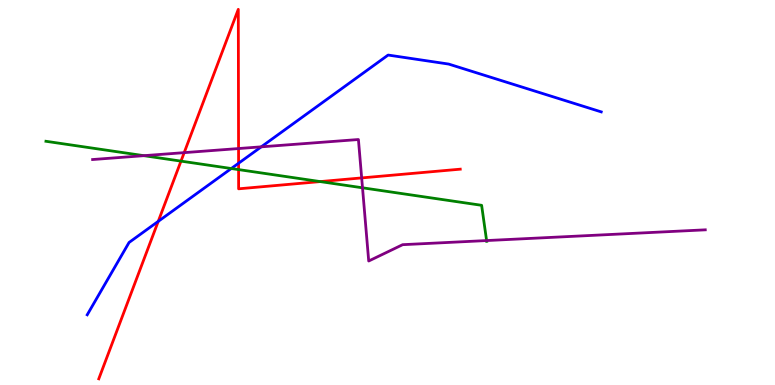[{'lines': ['blue', 'red'], 'intersections': [{'x': 2.04, 'y': 4.25}, {'x': 3.08, 'y': 5.76}]}, {'lines': ['green', 'red'], 'intersections': [{'x': 2.34, 'y': 5.81}, {'x': 3.08, 'y': 5.6}, {'x': 4.13, 'y': 5.28}]}, {'lines': ['purple', 'red'], 'intersections': [{'x': 2.38, 'y': 6.04}, {'x': 3.08, 'y': 6.14}, {'x': 4.67, 'y': 5.38}]}, {'lines': ['blue', 'green'], 'intersections': [{'x': 2.98, 'y': 5.62}]}, {'lines': ['blue', 'purple'], 'intersections': [{'x': 3.37, 'y': 6.19}]}, {'lines': ['green', 'purple'], 'intersections': [{'x': 1.86, 'y': 5.96}, {'x': 4.68, 'y': 5.12}, {'x': 6.28, 'y': 3.75}]}]